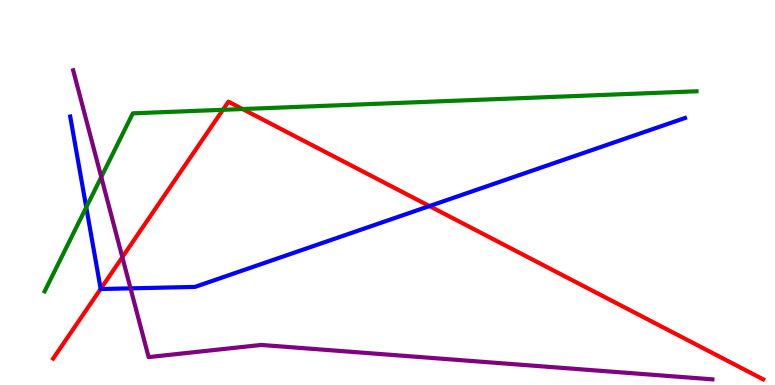[{'lines': ['blue', 'red'], 'intersections': [{'x': 1.3, 'y': 2.5}, {'x': 5.54, 'y': 4.65}]}, {'lines': ['green', 'red'], 'intersections': [{'x': 2.88, 'y': 7.15}, {'x': 3.13, 'y': 7.17}]}, {'lines': ['purple', 'red'], 'intersections': [{'x': 1.58, 'y': 3.32}]}, {'lines': ['blue', 'green'], 'intersections': [{'x': 1.11, 'y': 4.62}]}, {'lines': ['blue', 'purple'], 'intersections': [{'x': 1.68, 'y': 2.51}]}, {'lines': ['green', 'purple'], 'intersections': [{'x': 1.31, 'y': 5.4}]}]